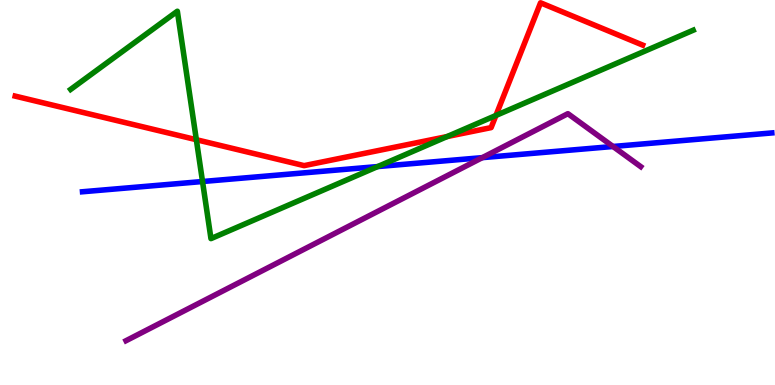[{'lines': ['blue', 'red'], 'intersections': []}, {'lines': ['green', 'red'], 'intersections': [{'x': 2.53, 'y': 6.37}, {'x': 5.77, 'y': 6.45}, {'x': 6.4, 'y': 7.0}]}, {'lines': ['purple', 'red'], 'intersections': []}, {'lines': ['blue', 'green'], 'intersections': [{'x': 2.61, 'y': 5.29}, {'x': 4.87, 'y': 5.67}]}, {'lines': ['blue', 'purple'], 'intersections': [{'x': 6.22, 'y': 5.91}, {'x': 7.91, 'y': 6.2}]}, {'lines': ['green', 'purple'], 'intersections': []}]